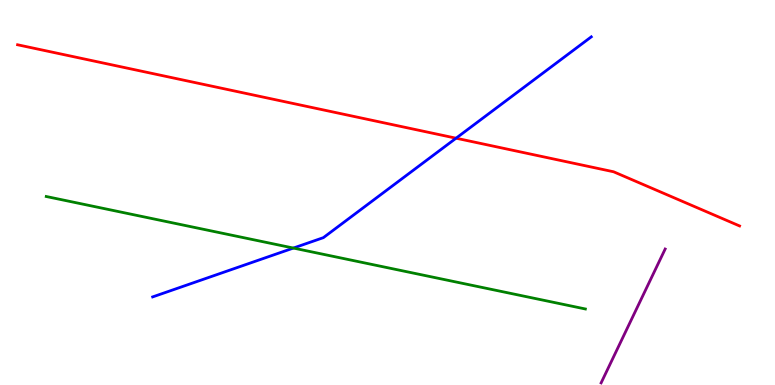[{'lines': ['blue', 'red'], 'intersections': [{'x': 5.88, 'y': 6.41}]}, {'lines': ['green', 'red'], 'intersections': []}, {'lines': ['purple', 'red'], 'intersections': []}, {'lines': ['blue', 'green'], 'intersections': [{'x': 3.79, 'y': 3.56}]}, {'lines': ['blue', 'purple'], 'intersections': []}, {'lines': ['green', 'purple'], 'intersections': []}]